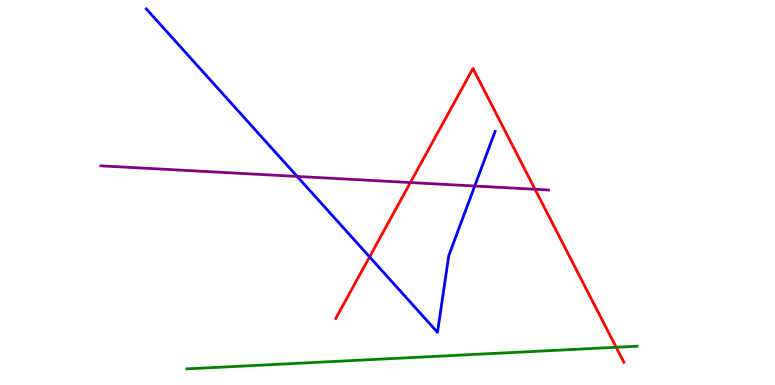[{'lines': ['blue', 'red'], 'intersections': [{'x': 4.77, 'y': 3.33}]}, {'lines': ['green', 'red'], 'intersections': [{'x': 7.95, 'y': 0.98}]}, {'lines': ['purple', 'red'], 'intersections': [{'x': 5.3, 'y': 5.26}, {'x': 6.9, 'y': 5.08}]}, {'lines': ['blue', 'green'], 'intersections': []}, {'lines': ['blue', 'purple'], 'intersections': [{'x': 3.83, 'y': 5.42}, {'x': 6.13, 'y': 5.17}]}, {'lines': ['green', 'purple'], 'intersections': []}]